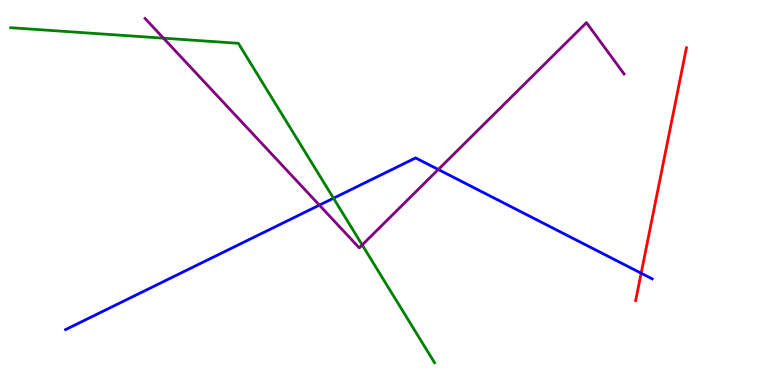[{'lines': ['blue', 'red'], 'intersections': [{'x': 8.27, 'y': 2.9}]}, {'lines': ['green', 'red'], 'intersections': []}, {'lines': ['purple', 'red'], 'intersections': []}, {'lines': ['blue', 'green'], 'intersections': [{'x': 4.3, 'y': 4.85}]}, {'lines': ['blue', 'purple'], 'intersections': [{'x': 4.12, 'y': 4.67}, {'x': 5.66, 'y': 5.6}]}, {'lines': ['green', 'purple'], 'intersections': [{'x': 2.11, 'y': 9.01}, {'x': 4.67, 'y': 3.64}]}]